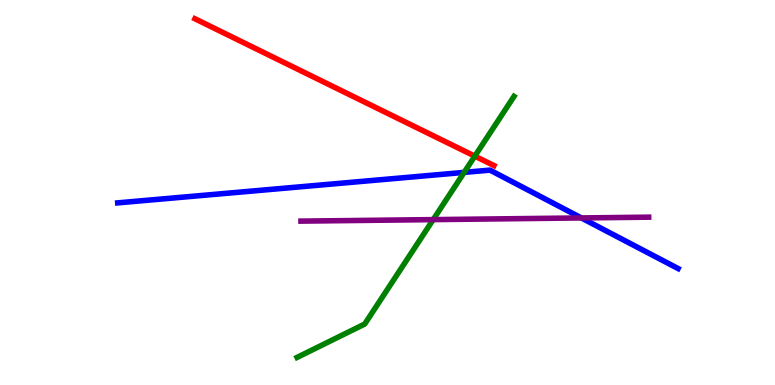[{'lines': ['blue', 'red'], 'intersections': []}, {'lines': ['green', 'red'], 'intersections': [{'x': 6.13, 'y': 5.94}]}, {'lines': ['purple', 'red'], 'intersections': []}, {'lines': ['blue', 'green'], 'intersections': [{'x': 5.99, 'y': 5.52}]}, {'lines': ['blue', 'purple'], 'intersections': [{'x': 7.5, 'y': 4.34}]}, {'lines': ['green', 'purple'], 'intersections': [{'x': 5.59, 'y': 4.3}]}]